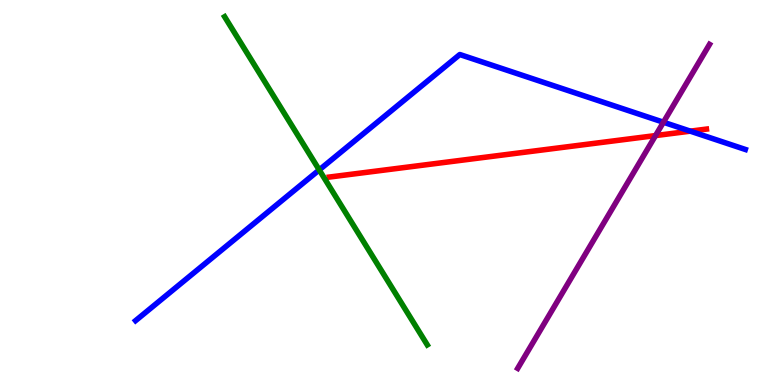[{'lines': ['blue', 'red'], 'intersections': [{'x': 8.91, 'y': 6.59}]}, {'lines': ['green', 'red'], 'intersections': []}, {'lines': ['purple', 'red'], 'intersections': [{'x': 8.46, 'y': 6.48}]}, {'lines': ['blue', 'green'], 'intersections': [{'x': 4.12, 'y': 5.59}]}, {'lines': ['blue', 'purple'], 'intersections': [{'x': 8.56, 'y': 6.83}]}, {'lines': ['green', 'purple'], 'intersections': []}]